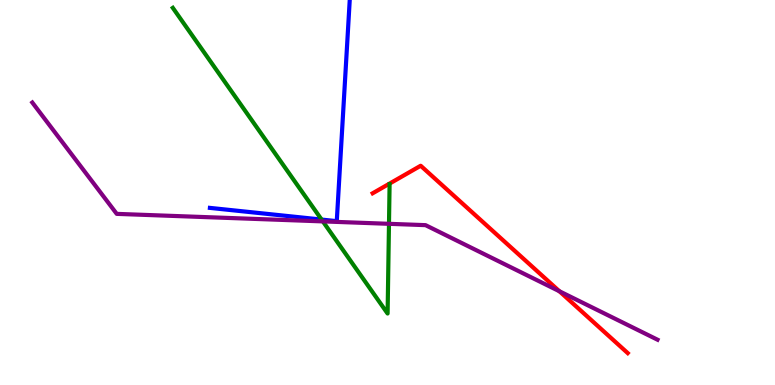[{'lines': ['blue', 'red'], 'intersections': []}, {'lines': ['green', 'red'], 'intersections': []}, {'lines': ['purple', 'red'], 'intersections': [{'x': 7.22, 'y': 2.44}]}, {'lines': ['blue', 'green'], 'intersections': [{'x': 4.15, 'y': 4.3}]}, {'lines': ['blue', 'purple'], 'intersections': []}, {'lines': ['green', 'purple'], 'intersections': [{'x': 4.17, 'y': 4.25}, {'x': 5.02, 'y': 4.19}]}]